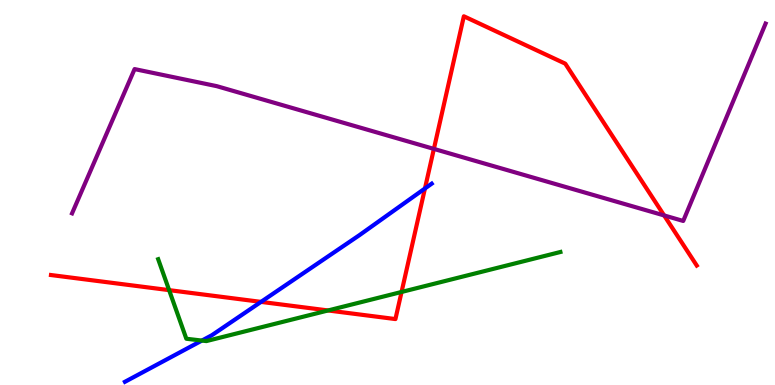[{'lines': ['blue', 'red'], 'intersections': [{'x': 3.37, 'y': 2.16}, {'x': 5.48, 'y': 5.1}]}, {'lines': ['green', 'red'], 'intersections': [{'x': 2.18, 'y': 2.46}, {'x': 4.23, 'y': 1.94}, {'x': 5.18, 'y': 2.42}]}, {'lines': ['purple', 'red'], 'intersections': [{'x': 5.6, 'y': 6.13}, {'x': 8.57, 'y': 4.4}]}, {'lines': ['blue', 'green'], 'intersections': [{'x': 2.61, 'y': 1.15}]}, {'lines': ['blue', 'purple'], 'intersections': []}, {'lines': ['green', 'purple'], 'intersections': []}]